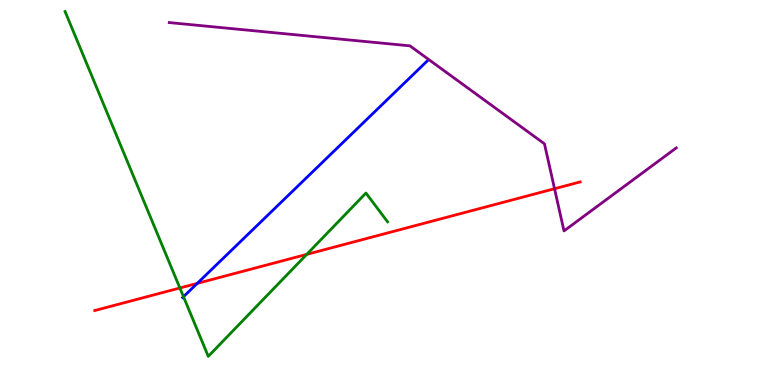[{'lines': ['blue', 'red'], 'intersections': [{'x': 2.55, 'y': 2.64}]}, {'lines': ['green', 'red'], 'intersections': [{'x': 2.32, 'y': 2.52}, {'x': 3.96, 'y': 3.39}]}, {'lines': ['purple', 'red'], 'intersections': [{'x': 7.16, 'y': 5.1}]}, {'lines': ['blue', 'green'], 'intersections': [{'x': 2.37, 'y': 2.29}]}, {'lines': ['blue', 'purple'], 'intersections': []}, {'lines': ['green', 'purple'], 'intersections': []}]